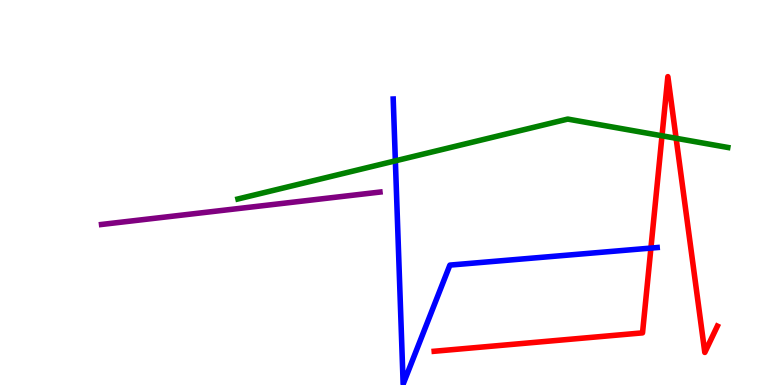[{'lines': ['blue', 'red'], 'intersections': [{'x': 8.4, 'y': 3.56}]}, {'lines': ['green', 'red'], 'intersections': [{'x': 8.54, 'y': 6.47}, {'x': 8.72, 'y': 6.41}]}, {'lines': ['purple', 'red'], 'intersections': []}, {'lines': ['blue', 'green'], 'intersections': [{'x': 5.1, 'y': 5.82}]}, {'lines': ['blue', 'purple'], 'intersections': []}, {'lines': ['green', 'purple'], 'intersections': []}]